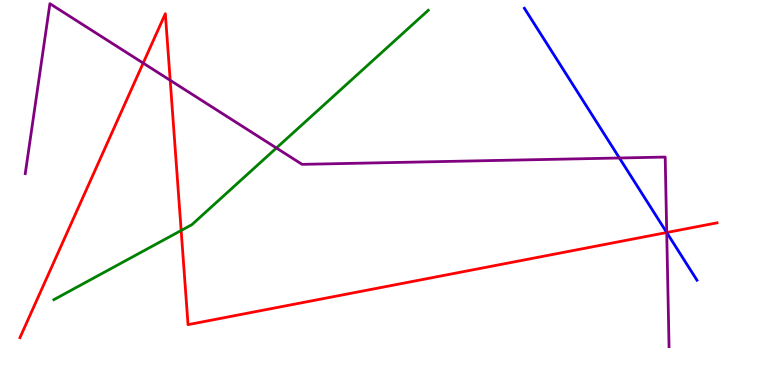[{'lines': ['blue', 'red'], 'intersections': [{'x': 8.6, 'y': 3.96}]}, {'lines': ['green', 'red'], 'intersections': [{'x': 2.34, 'y': 4.01}]}, {'lines': ['purple', 'red'], 'intersections': [{'x': 1.85, 'y': 8.36}, {'x': 2.2, 'y': 7.91}, {'x': 8.6, 'y': 3.96}]}, {'lines': ['blue', 'green'], 'intersections': []}, {'lines': ['blue', 'purple'], 'intersections': [{'x': 7.99, 'y': 5.9}, {'x': 8.6, 'y': 3.96}]}, {'lines': ['green', 'purple'], 'intersections': [{'x': 3.57, 'y': 6.16}]}]